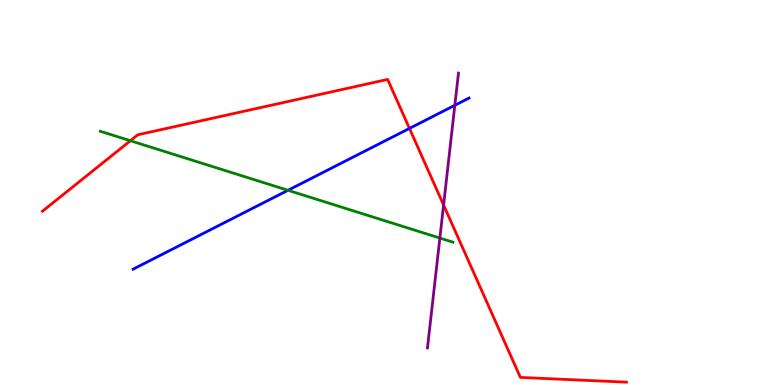[{'lines': ['blue', 'red'], 'intersections': [{'x': 5.28, 'y': 6.66}]}, {'lines': ['green', 'red'], 'intersections': [{'x': 1.68, 'y': 6.34}]}, {'lines': ['purple', 'red'], 'intersections': [{'x': 5.72, 'y': 4.67}]}, {'lines': ['blue', 'green'], 'intersections': [{'x': 3.72, 'y': 5.06}]}, {'lines': ['blue', 'purple'], 'intersections': [{'x': 5.87, 'y': 7.27}]}, {'lines': ['green', 'purple'], 'intersections': [{'x': 5.68, 'y': 3.82}]}]